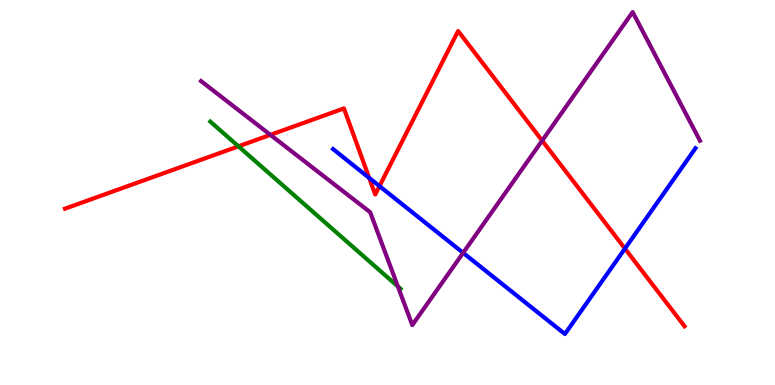[{'lines': ['blue', 'red'], 'intersections': [{'x': 4.76, 'y': 5.38}, {'x': 4.9, 'y': 5.17}, {'x': 8.06, 'y': 3.54}]}, {'lines': ['green', 'red'], 'intersections': [{'x': 3.08, 'y': 6.2}]}, {'lines': ['purple', 'red'], 'intersections': [{'x': 3.49, 'y': 6.5}, {'x': 7.0, 'y': 6.35}]}, {'lines': ['blue', 'green'], 'intersections': []}, {'lines': ['blue', 'purple'], 'intersections': [{'x': 5.98, 'y': 3.43}]}, {'lines': ['green', 'purple'], 'intersections': [{'x': 5.13, 'y': 2.56}]}]